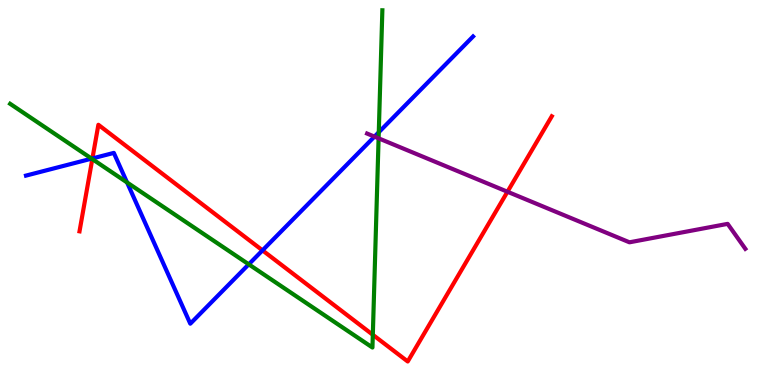[{'lines': ['blue', 'red'], 'intersections': [{'x': 1.19, 'y': 5.88}, {'x': 3.39, 'y': 3.5}]}, {'lines': ['green', 'red'], 'intersections': [{'x': 1.19, 'y': 5.87}, {'x': 4.81, 'y': 1.3}]}, {'lines': ['purple', 'red'], 'intersections': [{'x': 6.55, 'y': 5.02}]}, {'lines': ['blue', 'green'], 'intersections': [{'x': 1.18, 'y': 5.88}, {'x': 1.64, 'y': 5.26}, {'x': 3.21, 'y': 3.13}, {'x': 4.89, 'y': 6.56}]}, {'lines': ['blue', 'purple'], 'intersections': [{'x': 4.83, 'y': 6.45}]}, {'lines': ['green', 'purple'], 'intersections': [{'x': 4.89, 'y': 6.41}]}]